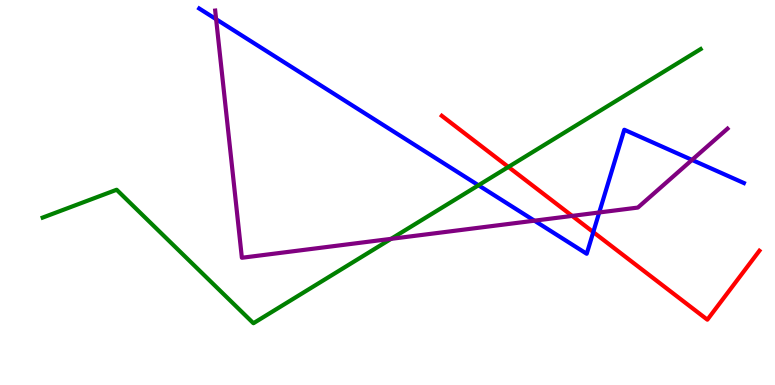[{'lines': ['blue', 'red'], 'intersections': [{'x': 7.66, 'y': 3.97}]}, {'lines': ['green', 'red'], 'intersections': [{'x': 6.56, 'y': 5.66}]}, {'lines': ['purple', 'red'], 'intersections': [{'x': 7.38, 'y': 4.39}]}, {'lines': ['blue', 'green'], 'intersections': [{'x': 6.17, 'y': 5.19}]}, {'lines': ['blue', 'purple'], 'intersections': [{'x': 2.79, 'y': 9.5}, {'x': 6.9, 'y': 4.27}, {'x': 7.73, 'y': 4.48}, {'x': 8.93, 'y': 5.85}]}, {'lines': ['green', 'purple'], 'intersections': [{'x': 5.05, 'y': 3.8}]}]